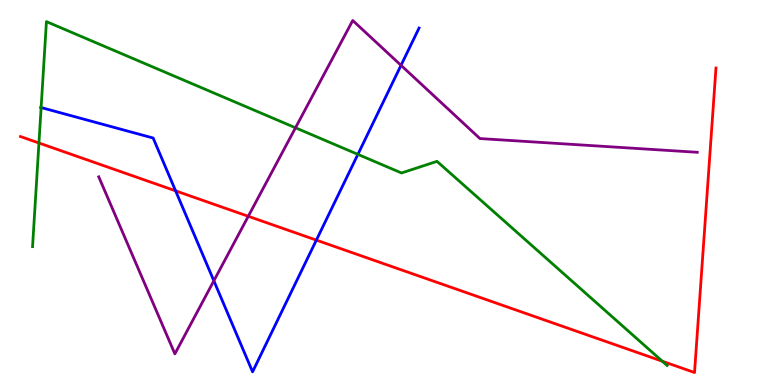[{'lines': ['blue', 'red'], 'intersections': [{'x': 2.27, 'y': 5.04}, {'x': 4.08, 'y': 3.76}]}, {'lines': ['green', 'red'], 'intersections': [{'x': 0.502, 'y': 6.29}, {'x': 8.55, 'y': 0.617}]}, {'lines': ['purple', 'red'], 'intersections': [{'x': 3.2, 'y': 4.38}]}, {'lines': ['blue', 'green'], 'intersections': [{'x': 0.531, 'y': 7.21}, {'x': 4.62, 'y': 5.99}]}, {'lines': ['blue', 'purple'], 'intersections': [{'x': 2.76, 'y': 2.71}, {'x': 5.17, 'y': 8.3}]}, {'lines': ['green', 'purple'], 'intersections': [{'x': 3.81, 'y': 6.68}]}]